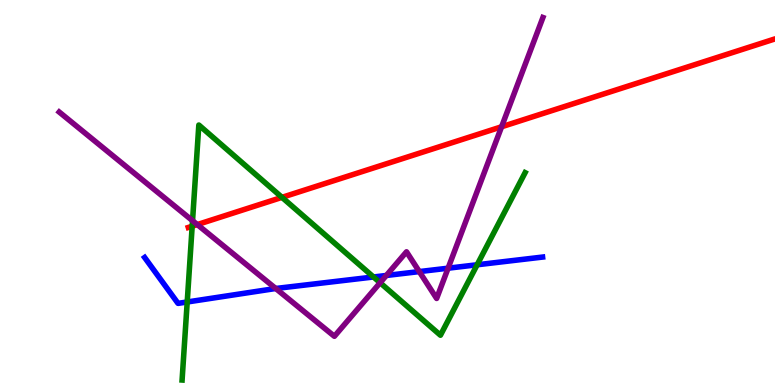[{'lines': ['blue', 'red'], 'intersections': []}, {'lines': ['green', 'red'], 'intersections': [{'x': 2.48, 'y': 4.12}, {'x': 3.64, 'y': 4.87}]}, {'lines': ['purple', 'red'], 'intersections': [{'x': 2.55, 'y': 4.17}, {'x': 6.47, 'y': 6.71}]}, {'lines': ['blue', 'green'], 'intersections': [{'x': 2.42, 'y': 2.16}, {'x': 4.82, 'y': 2.81}, {'x': 6.16, 'y': 3.12}]}, {'lines': ['blue', 'purple'], 'intersections': [{'x': 3.56, 'y': 2.51}, {'x': 4.98, 'y': 2.84}, {'x': 5.41, 'y': 2.95}, {'x': 5.78, 'y': 3.03}]}, {'lines': ['green', 'purple'], 'intersections': [{'x': 2.48, 'y': 4.27}, {'x': 4.9, 'y': 2.66}]}]